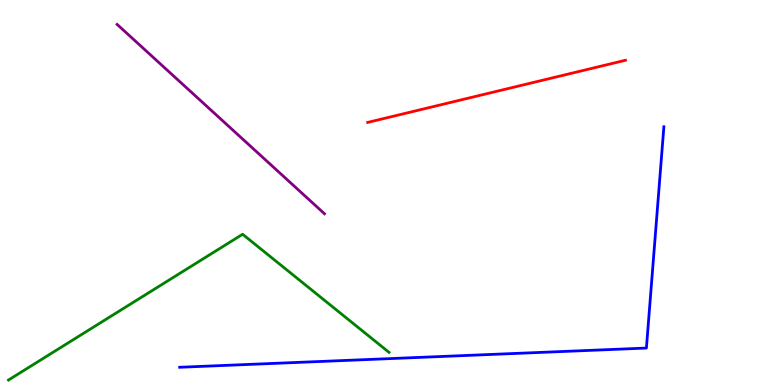[{'lines': ['blue', 'red'], 'intersections': []}, {'lines': ['green', 'red'], 'intersections': []}, {'lines': ['purple', 'red'], 'intersections': []}, {'lines': ['blue', 'green'], 'intersections': []}, {'lines': ['blue', 'purple'], 'intersections': []}, {'lines': ['green', 'purple'], 'intersections': []}]